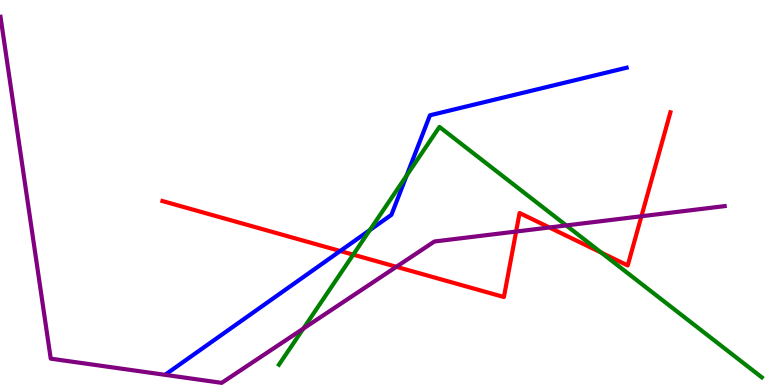[{'lines': ['blue', 'red'], 'intersections': [{'x': 4.39, 'y': 3.48}]}, {'lines': ['green', 'red'], 'intersections': [{'x': 4.56, 'y': 3.39}, {'x': 7.76, 'y': 3.44}]}, {'lines': ['purple', 'red'], 'intersections': [{'x': 5.11, 'y': 3.07}, {'x': 6.66, 'y': 3.99}, {'x': 7.09, 'y': 4.09}, {'x': 8.28, 'y': 4.38}]}, {'lines': ['blue', 'green'], 'intersections': [{'x': 4.77, 'y': 4.02}, {'x': 5.25, 'y': 5.44}]}, {'lines': ['blue', 'purple'], 'intersections': []}, {'lines': ['green', 'purple'], 'intersections': [{'x': 3.91, 'y': 1.46}, {'x': 7.31, 'y': 4.14}]}]